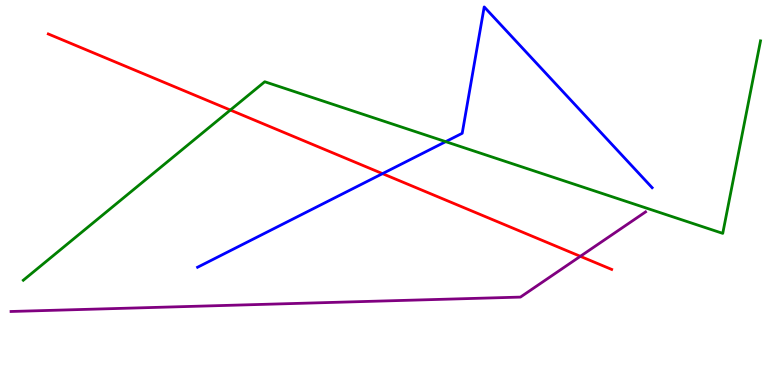[{'lines': ['blue', 'red'], 'intersections': [{'x': 4.94, 'y': 5.49}]}, {'lines': ['green', 'red'], 'intersections': [{'x': 2.97, 'y': 7.14}]}, {'lines': ['purple', 'red'], 'intersections': [{'x': 7.49, 'y': 3.34}]}, {'lines': ['blue', 'green'], 'intersections': [{'x': 5.75, 'y': 6.32}]}, {'lines': ['blue', 'purple'], 'intersections': []}, {'lines': ['green', 'purple'], 'intersections': []}]